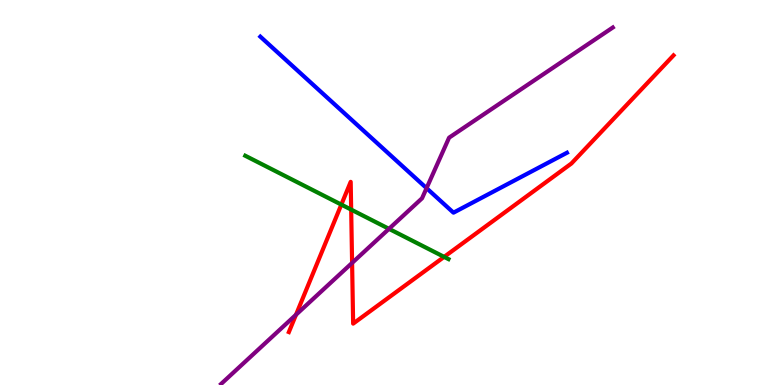[{'lines': ['blue', 'red'], 'intersections': []}, {'lines': ['green', 'red'], 'intersections': [{'x': 4.4, 'y': 4.69}, {'x': 4.53, 'y': 4.56}, {'x': 5.73, 'y': 3.33}]}, {'lines': ['purple', 'red'], 'intersections': [{'x': 3.82, 'y': 1.82}, {'x': 4.54, 'y': 3.17}]}, {'lines': ['blue', 'green'], 'intersections': []}, {'lines': ['blue', 'purple'], 'intersections': [{'x': 5.5, 'y': 5.11}]}, {'lines': ['green', 'purple'], 'intersections': [{'x': 5.02, 'y': 4.06}]}]